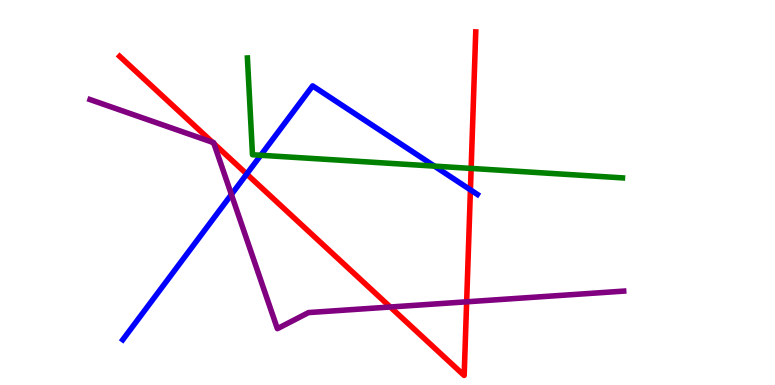[{'lines': ['blue', 'red'], 'intersections': [{'x': 3.18, 'y': 5.48}, {'x': 6.07, 'y': 5.07}]}, {'lines': ['green', 'red'], 'intersections': [{'x': 6.08, 'y': 5.63}]}, {'lines': ['purple', 'red'], 'intersections': [{'x': 2.74, 'y': 6.31}, {'x': 2.76, 'y': 6.27}, {'x': 5.04, 'y': 2.03}, {'x': 6.02, 'y': 2.16}]}, {'lines': ['blue', 'green'], 'intersections': [{'x': 3.36, 'y': 5.97}, {'x': 5.61, 'y': 5.69}]}, {'lines': ['blue', 'purple'], 'intersections': [{'x': 2.99, 'y': 4.95}]}, {'lines': ['green', 'purple'], 'intersections': []}]